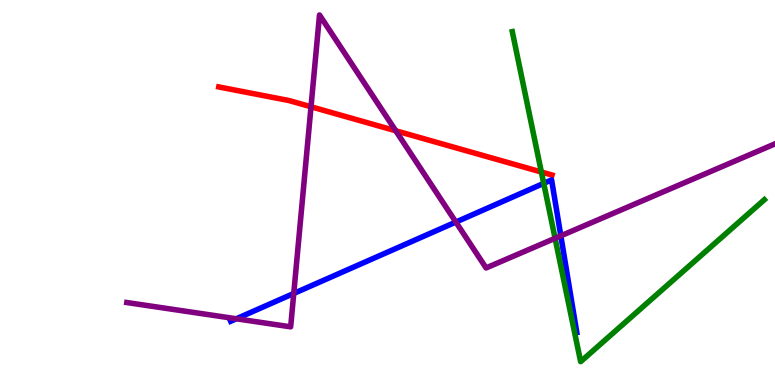[{'lines': ['blue', 'red'], 'intersections': []}, {'lines': ['green', 'red'], 'intersections': [{'x': 6.99, 'y': 5.53}]}, {'lines': ['purple', 'red'], 'intersections': [{'x': 4.01, 'y': 7.23}, {'x': 5.11, 'y': 6.6}]}, {'lines': ['blue', 'green'], 'intersections': [{'x': 7.02, 'y': 5.24}]}, {'lines': ['blue', 'purple'], 'intersections': [{'x': 3.05, 'y': 1.72}, {'x': 3.79, 'y': 2.38}, {'x': 5.88, 'y': 4.23}, {'x': 7.24, 'y': 3.87}]}, {'lines': ['green', 'purple'], 'intersections': [{'x': 7.16, 'y': 3.81}]}]